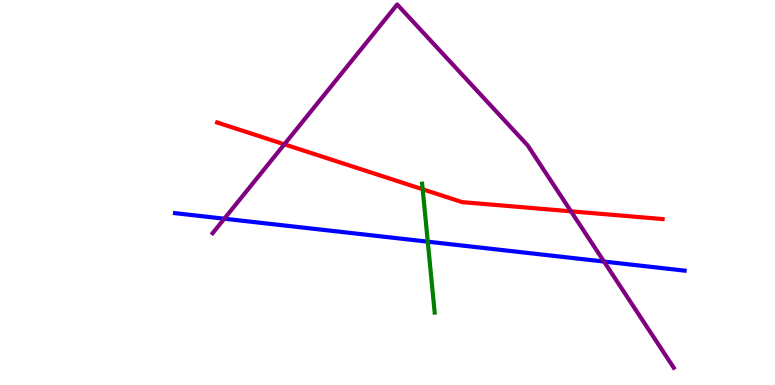[{'lines': ['blue', 'red'], 'intersections': []}, {'lines': ['green', 'red'], 'intersections': [{'x': 5.45, 'y': 5.08}]}, {'lines': ['purple', 'red'], 'intersections': [{'x': 3.67, 'y': 6.25}, {'x': 7.37, 'y': 4.51}]}, {'lines': ['blue', 'green'], 'intersections': [{'x': 5.52, 'y': 3.72}]}, {'lines': ['blue', 'purple'], 'intersections': [{'x': 2.89, 'y': 4.32}, {'x': 7.79, 'y': 3.21}]}, {'lines': ['green', 'purple'], 'intersections': []}]